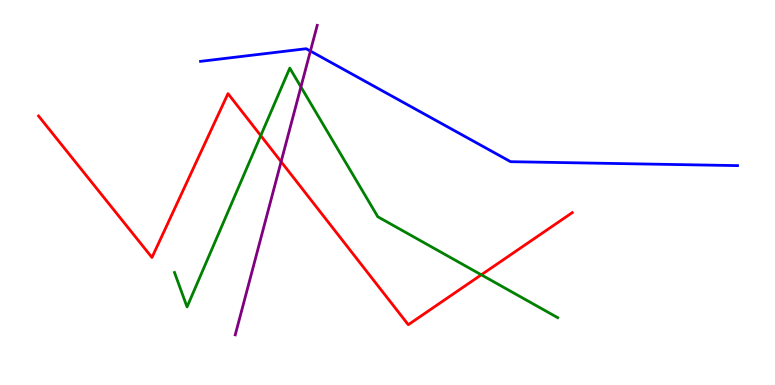[{'lines': ['blue', 'red'], 'intersections': []}, {'lines': ['green', 'red'], 'intersections': [{'x': 3.36, 'y': 6.48}, {'x': 6.21, 'y': 2.86}]}, {'lines': ['purple', 'red'], 'intersections': [{'x': 3.63, 'y': 5.8}]}, {'lines': ['blue', 'green'], 'intersections': []}, {'lines': ['blue', 'purple'], 'intersections': [{'x': 4.01, 'y': 8.67}]}, {'lines': ['green', 'purple'], 'intersections': [{'x': 3.88, 'y': 7.74}]}]